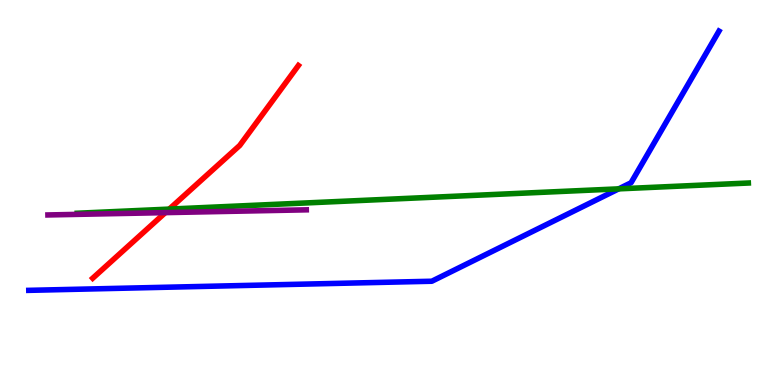[{'lines': ['blue', 'red'], 'intersections': []}, {'lines': ['green', 'red'], 'intersections': [{'x': 2.18, 'y': 4.57}]}, {'lines': ['purple', 'red'], 'intersections': [{'x': 2.13, 'y': 4.48}]}, {'lines': ['blue', 'green'], 'intersections': [{'x': 7.98, 'y': 5.09}]}, {'lines': ['blue', 'purple'], 'intersections': []}, {'lines': ['green', 'purple'], 'intersections': []}]